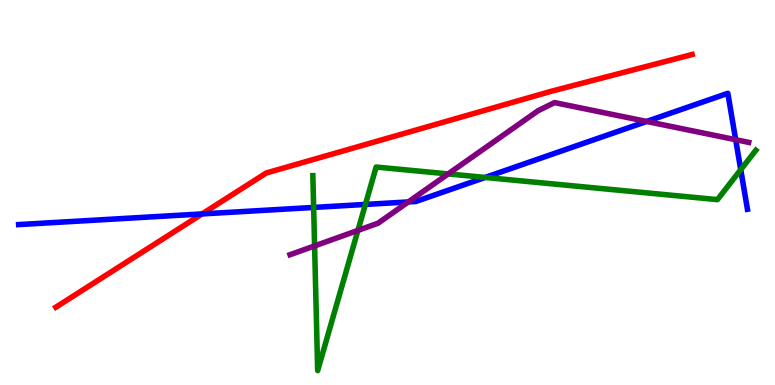[{'lines': ['blue', 'red'], 'intersections': [{'x': 2.61, 'y': 4.44}]}, {'lines': ['green', 'red'], 'intersections': []}, {'lines': ['purple', 'red'], 'intersections': []}, {'lines': ['blue', 'green'], 'intersections': [{'x': 4.05, 'y': 4.61}, {'x': 4.71, 'y': 4.69}, {'x': 6.26, 'y': 5.39}, {'x': 9.56, 'y': 5.59}]}, {'lines': ['blue', 'purple'], 'intersections': [{'x': 5.27, 'y': 4.76}, {'x': 8.34, 'y': 6.85}, {'x': 9.49, 'y': 6.37}]}, {'lines': ['green', 'purple'], 'intersections': [{'x': 4.06, 'y': 3.61}, {'x': 4.62, 'y': 4.02}, {'x': 5.78, 'y': 5.48}]}]